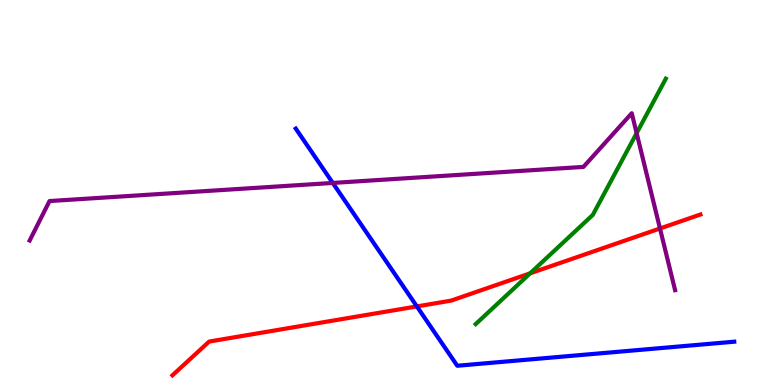[{'lines': ['blue', 'red'], 'intersections': [{'x': 5.38, 'y': 2.04}]}, {'lines': ['green', 'red'], 'intersections': [{'x': 6.84, 'y': 2.9}]}, {'lines': ['purple', 'red'], 'intersections': [{'x': 8.52, 'y': 4.07}]}, {'lines': ['blue', 'green'], 'intersections': []}, {'lines': ['blue', 'purple'], 'intersections': [{'x': 4.29, 'y': 5.25}]}, {'lines': ['green', 'purple'], 'intersections': [{'x': 8.21, 'y': 6.54}]}]